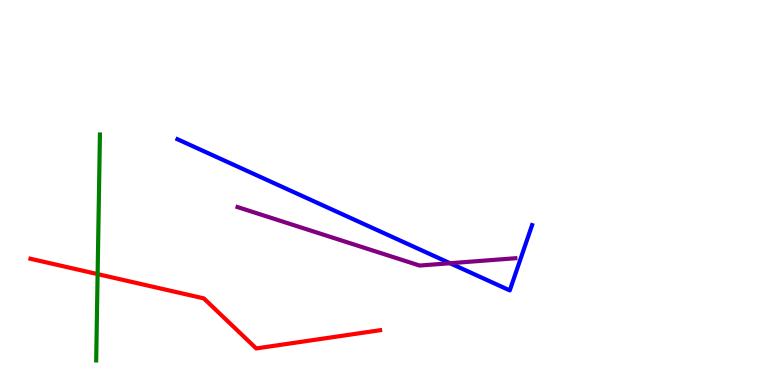[{'lines': ['blue', 'red'], 'intersections': []}, {'lines': ['green', 'red'], 'intersections': [{'x': 1.26, 'y': 2.88}]}, {'lines': ['purple', 'red'], 'intersections': []}, {'lines': ['blue', 'green'], 'intersections': []}, {'lines': ['blue', 'purple'], 'intersections': [{'x': 5.81, 'y': 3.16}]}, {'lines': ['green', 'purple'], 'intersections': []}]